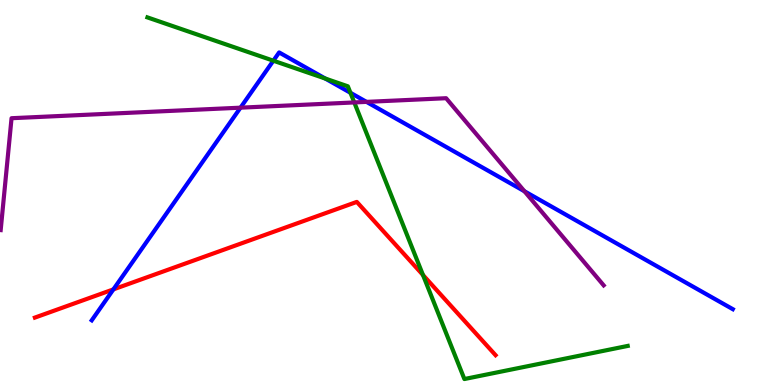[{'lines': ['blue', 'red'], 'intersections': [{'x': 1.46, 'y': 2.48}]}, {'lines': ['green', 'red'], 'intersections': [{'x': 5.46, 'y': 2.86}]}, {'lines': ['purple', 'red'], 'intersections': []}, {'lines': ['blue', 'green'], 'intersections': [{'x': 3.53, 'y': 8.42}, {'x': 4.2, 'y': 7.96}, {'x': 4.52, 'y': 7.59}]}, {'lines': ['blue', 'purple'], 'intersections': [{'x': 3.1, 'y': 7.2}, {'x': 4.73, 'y': 7.35}, {'x': 6.77, 'y': 5.03}]}, {'lines': ['green', 'purple'], 'intersections': [{'x': 4.57, 'y': 7.34}]}]